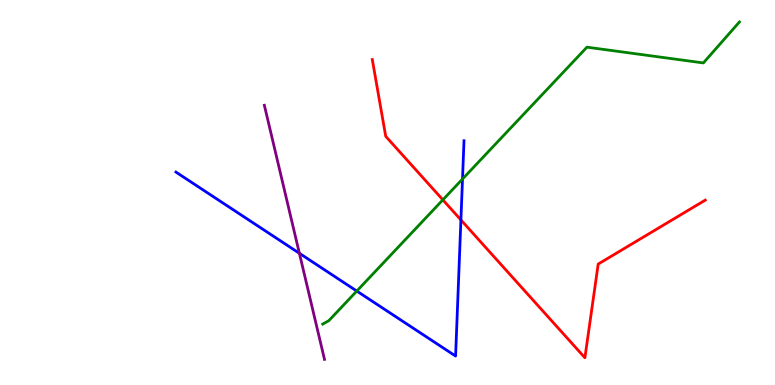[{'lines': ['blue', 'red'], 'intersections': [{'x': 5.95, 'y': 4.29}]}, {'lines': ['green', 'red'], 'intersections': [{'x': 5.71, 'y': 4.81}]}, {'lines': ['purple', 'red'], 'intersections': []}, {'lines': ['blue', 'green'], 'intersections': [{'x': 4.6, 'y': 2.44}, {'x': 5.97, 'y': 5.35}]}, {'lines': ['blue', 'purple'], 'intersections': [{'x': 3.86, 'y': 3.42}]}, {'lines': ['green', 'purple'], 'intersections': []}]